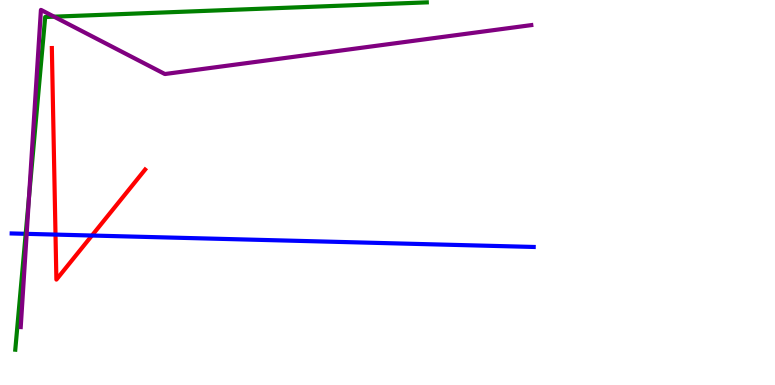[{'lines': ['blue', 'red'], 'intersections': [{'x': 0.716, 'y': 3.91}, {'x': 1.19, 'y': 3.88}]}, {'lines': ['green', 'red'], 'intersections': []}, {'lines': ['purple', 'red'], 'intersections': []}, {'lines': ['blue', 'green'], 'intersections': [{'x': 0.332, 'y': 3.93}]}, {'lines': ['blue', 'purple'], 'intersections': [{'x': 0.344, 'y': 3.93}]}, {'lines': ['green', 'purple'], 'intersections': [{'x': 0.374, 'y': 4.88}, {'x': 0.698, 'y': 9.57}]}]